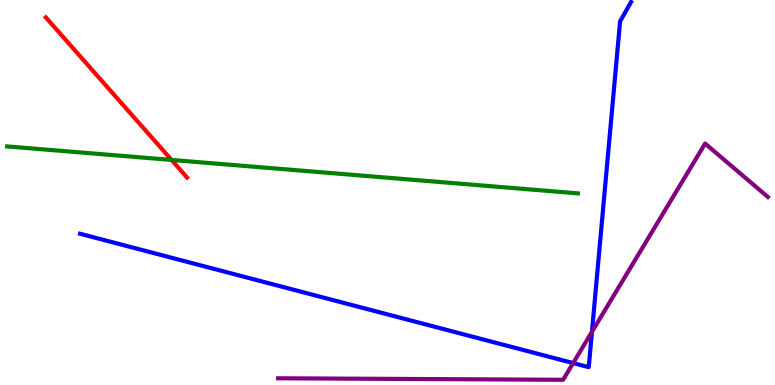[{'lines': ['blue', 'red'], 'intersections': []}, {'lines': ['green', 'red'], 'intersections': [{'x': 2.21, 'y': 5.85}]}, {'lines': ['purple', 'red'], 'intersections': []}, {'lines': ['blue', 'green'], 'intersections': []}, {'lines': ['blue', 'purple'], 'intersections': [{'x': 7.4, 'y': 0.569}, {'x': 7.64, 'y': 1.38}]}, {'lines': ['green', 'purple'], 'intersections': []}]